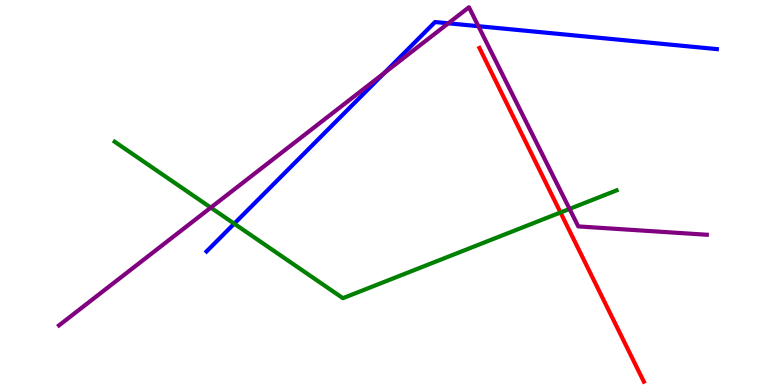[{'lines': ['blue', 'red'], 'intersections': []}, {'lines': ['green', 'red'], 'intersections': [{'x': 7.23, 'y': 4.48}]}, {'lines': ['purple', 'red'], 'intersections': []}, {'lines': ['blue', 'green'], 'intersections': [{'x': 3.02, 'y': 4.19}]}, {'lines': ['blue', 'purple'], 'intersections': [{'x': 4.96, 'y': 8.11}, {'x': 5.78, 'y': 9.39}, {'x': 6.17, 'y': 9.32}]}, {'lines': ['green', 'purple'], 'intersections': [{'x': 2.72, 'y': 4.61}, {'x': 7.35, 'y': 4.57}]}]